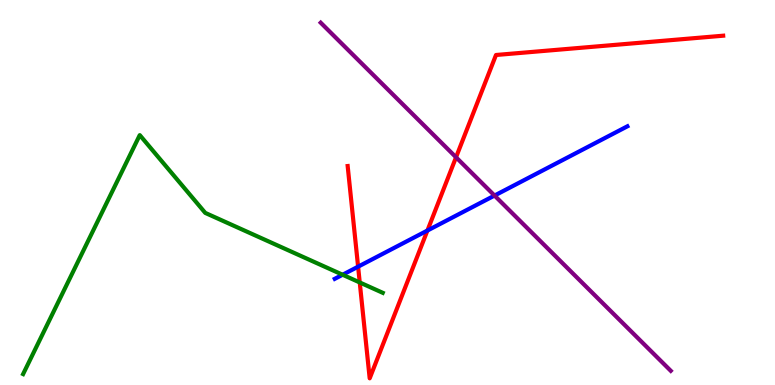[{'lines': ['blue', 'red'], 'intersections': [{'x': 4.62, 'y': 3.07}, {'x': 5.52, 'y': 4.01}]}, {'lines': ['green', 'red'], 'intersections': [{'x': 4.64, 'y': 2.66}]}, {'lines': ['purple', 'red'], 'intersections': [{'x': 5.88, 'y': 5.91}]}, {'lines': ['blue', 'green'], 'intersections': [{'x': 4.42, 'y': 2.86}]}, {'lines': ['blue', 'purple'], 'intersections': [{'x': 6.38, 'y': 4.92}]}, {'lines': ['green', 'purple'], 'intersections': []}]